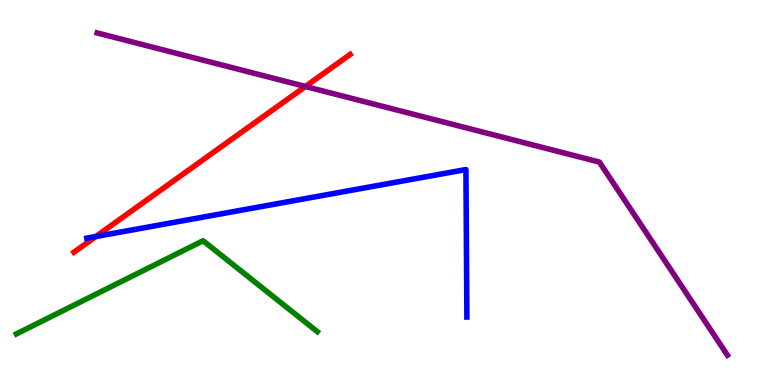[{'lines': ['blue', 'red'], 'intersections': [{'x': 1.24, 'y': 3.86}]}, {'lines': ['green', 'red'], 'intersections': []}, {'lines': ['purple', 'red'], 'intersections': [{'x': 3.94, 'y': 7.75}]}, {'lines': ['blue', 'green'], 'intersections': []}, {'lines': ['blue', 'purple'], 'intersections': []}, {'lines': ['green', 'purple'], 'intersections': []}]